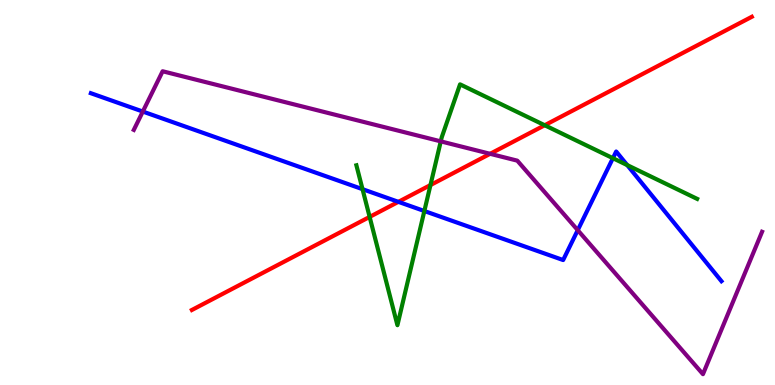[{'lines': ['blue', 'red'], 'intersections': [{'x': 5.14, 'y': 4.76}]}, {'lines': ['green', 'red'], 'intersections': [{'x': 4.77, 'y': 4.37}, {'x': 5.55, 'y': 5.19}, {'x': 7.03, 'y': 6.75}]}, {'lines': ['purple', 'red'], 'intersections': [{'x': 6.32, 'y': 6.0}]}, {'lines': ['blue', 'green'], 'intersections': [{'x': 4.68, 'y': 5.09}, {'x': 5.48, 'y': 4.52}, {'x': 7.91, 'y': 5.89}, {'x': 8.09, 'y': 5.71}]}, {'lines': ['blue', 'purple'], 'intersections': [{'x': 1.84, 'y': 7.1}, {'x': 7.45, 'y': 4.02}]}, {'lines': ['green', 'purple'], 'intersections': [{'x': 5.69, 'y': 6.33}]}]